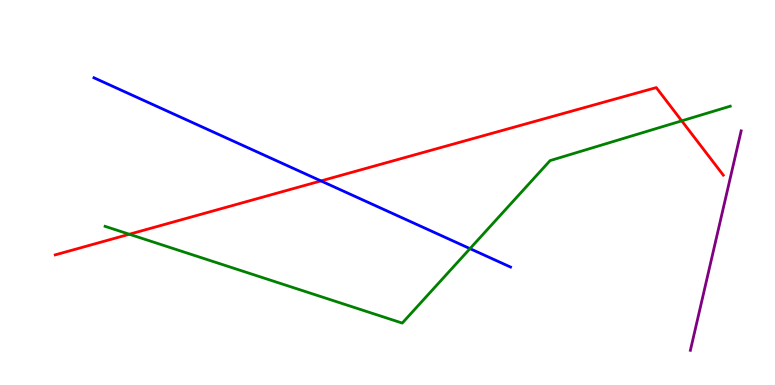[{'lines': ['blue', 'red'], 'intersections': [{'x': 4.14, 'y': 5.3}]}, {'lines': ['green', 'red'], 'intersections': [{'x': 1.67, 'y': 3.92}, {'x': 8.8, 'y': 6.86}]}, {'lines': ['purple', 'red'], 'intersections': []}, {'lines': ['blue', 'green'], 'intersections': [{'x': 6.06, 'y': 3.54}]}, {'lines': ['blue', 'purple'], 'intersections': []}, {'lines': ['green', 'purple'], 'intersections': []}]